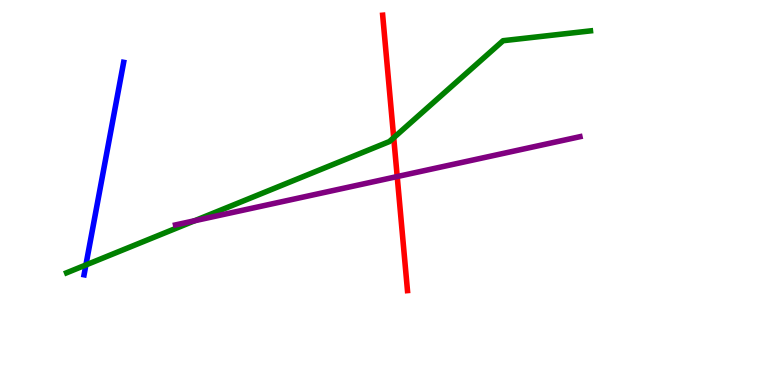[{'lines': ['blue', 'red'], 'intersections': []}, {'lines': ['green', 'red'], 'intersections': [{'x': 5.08, 'y': 6.42}]}, {'lines': ['purple', 'red'], 'intersections': [{'x': 5.13, 'y': 5.41}]}, {'lines': ['blue', 'green'], 'intersections': [{'x': 1.11, 'y': 3.12}]}, {'lines': ['blue', 'purple'], 'intersections': []}, {'lines': ['green', 'purple'], 'intersections': [{'x': 2.51, 'y': 4.27}]}]